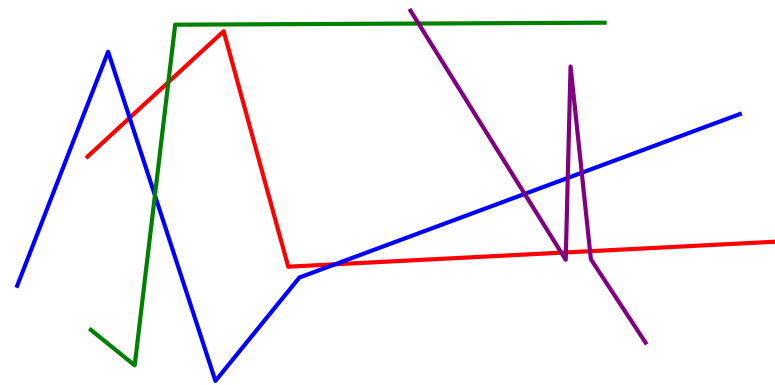[{'lines': ['blue', 'red'], 'intersections': [{'x': 1.67, 'y': 6.94}, {'x': 4.32, 'y': 3.14}]}, {'lines': ['green', 'red'], 'intersections': [{'x': 2.17, 'y': 7.87}]}, {'lines': ['purple', 'red'], 'intersections': [{'x': 7.24, 'y': 3.44}, {'x': 7.3, 'y': 3.44}, {'x': 7.61, 'y': 3.48}]}, {'lines': ['blue', 'green'], 'intersections': [{'x': 2.0, 'y': 4.93}]}, {'lines': ['blue', 'purple'], 'intersections': [{'x': 6.77, 'y': 4.96}, {'x': 7.33, 'y': 5.38}, {'x': 7.51, 'y': 5.51}]}, {'lines': ['green', 'purple'], 'intersections': [{'x': 5.4, 'y': 9.39}]}]